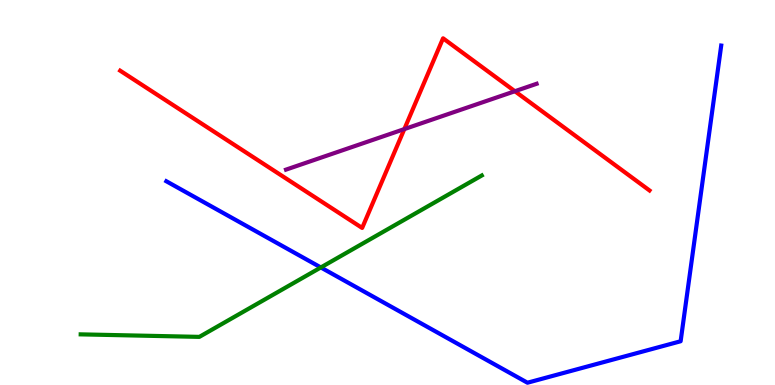[{'lines': ['blue', 'red'], 'intersections': []}, {'lines': ['green', 'red'], 'intersections': []}, {'lines': ['purple', 'red'], 'intersections': [{'x': 5.22, 'y': 6.65}, {'x': 6.64, 'y': 7.63}]}, {'lines': ['blue', 'green'], 'intersections': [{'x': 4.14, 'y': 3.05}]}, {'lines': ['blue', 'purple'], 'intersections': []}, {'lines': ['green', 'purple'], 'intersections': []}]